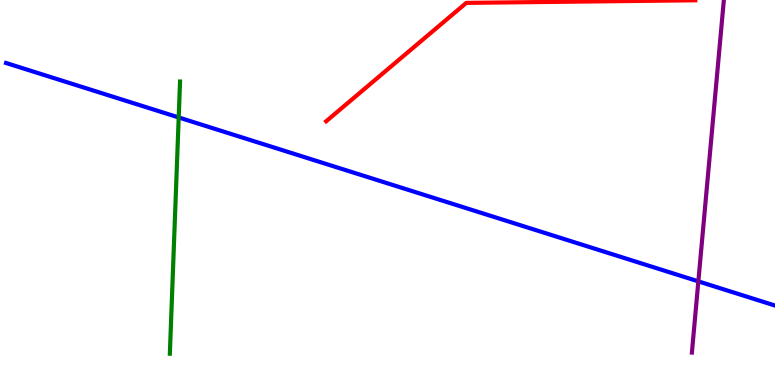[{'lines': ['blue', 'red'], 'intersections': []}, {'lines': ['green', 'red'], 'intersections': []}, {'lines': ['purple', 'red'], 'intersections': []}, {'lines': ['blue', 'green'], 'intersections': [{'x': 2.31, 'y': 6.95}]}, {'lines': ['blue', 'purple'], 'intersections': [{'x': 9.01, 'y': 2.69}]}, {'lines': ['green', 'purple'], 'intersections': []}]